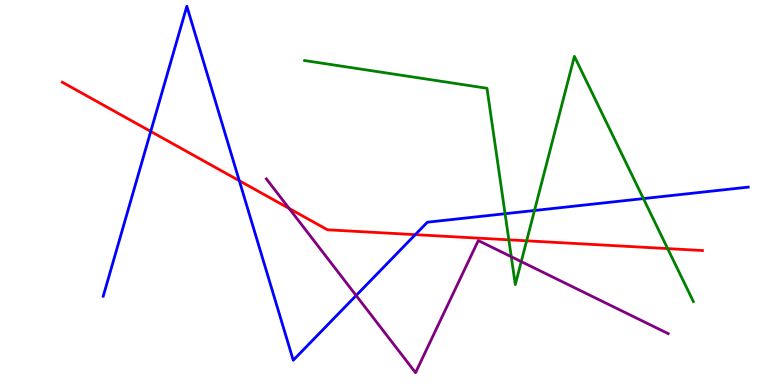[{'lines': ['blue', 'red'], 'intersections': [{'x': 1.95, 'y': 6.59}, {'x': 3.09, 'y': 5.31}, {'x': 5.36, 'y': 3.91}]}, {'lines': ['green', 'red'], 'intersections': [{'x': 6.57, 'y': 3.77}, {'x': 6.8, 'y': 3.75}, {'x': 8.62, 'y': 3.54}]}, {'lines': ['purple', 'red'], 'intersections': [{'x': 3.73, 'y': 4.59}]}, {'lines': ['blue', 'green'], 'intersections': [{'x': 6.52, 'y': 4.45}, {'x': 6.9, 'y': 4.53}, {'x': 8.3, 'y': 4.84}]}, {'lines': ['blue', 'purple'], 'intersections': [{'x': 4.6, 'y': 2.32}]}, {'lines': ['green', 'purple'], 'intersections': [{'x': 6.6, 'y': 3.33}, {'x': 6.73, 'y': 3.2}]}]